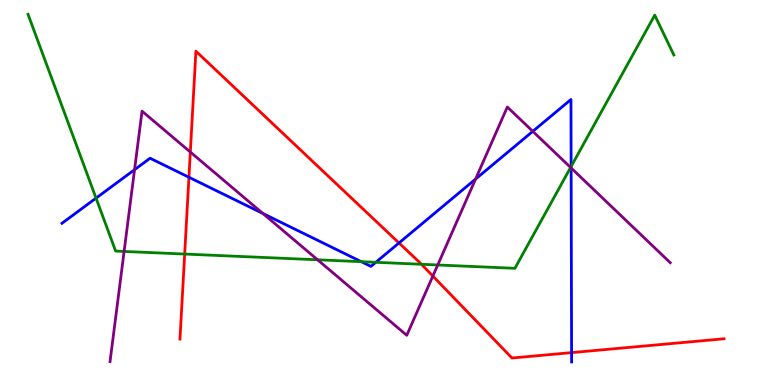[{'lines': ['blue', 'red'], 'intersections': [{'x': 2.44, 'y': 5.4}, {'x': 5.15, 'y': 3.69}, {'x': 7.38, 'y': 0.841}]}, {'lines': ['green', 'red'], 'intersections': [{'x': 2.38, 'y': 3.4}, {'x': 5.44, 'y': 3.14}]}, {'lines': ['purple', 'red'], 'intersections': [{'x': 2.46, 'y': 6.05}, {'x': 5.59, 'y': 2.83}]}, {'lines': ['blue', 'green'], 'intersections': [{'x': 1.24, 'y': 4.85}, {'x': 4.66, 'y': 3.2}, {'x': 4.85, 'y': 3.19}, {'x': 7.37, 'y': 5.67}]}, {'lines': ['blue', 'purple'], 'intersections': [{'x': 1.74, 'y': 5.59}, {'x': 3.39, 'y': 4.45}, {'x': 6.14, 'y': 5.35}, {'x': 6.87, 'y': 6.59}, {'x': 7.37, 'y': 5.64}]}, {'lines': ['green', 'purple'], 'intersections': [{'x': 1.6, 'y': 3.47}, {'x': 4.1, 'y': 3.25}, {'x': 5.65, 'y': 3.12}, {'x': 7.36, 'y': 5.65}]}]